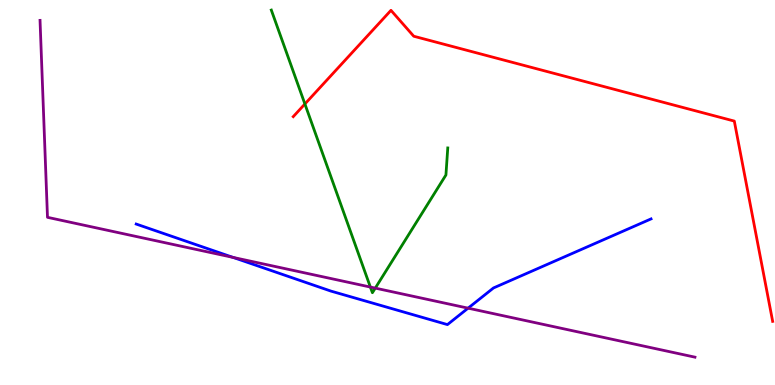[{'lines': ['blue', 'red'], 'intersections': []}, {'lines': ['green', 'red'], 'intersections': [{'x': 3.93, 'y': 7.3}]}, {'lines': ['purple', 'red'], 'intersections': []}, {'lines': ['blue', 'green'], 'intersections': []}, {'lines': ['blue', 'purple'], 'intersections': [{'x': 3.01, 'y': 3.31}, {'x': 6.04, 'y': 2.0}]}, {'lines': ['green', 'purple'], 'intersections': [{'x': 4.78, 'y': 2.54}, {'x': 4.84, 'y': 2.52}]}]